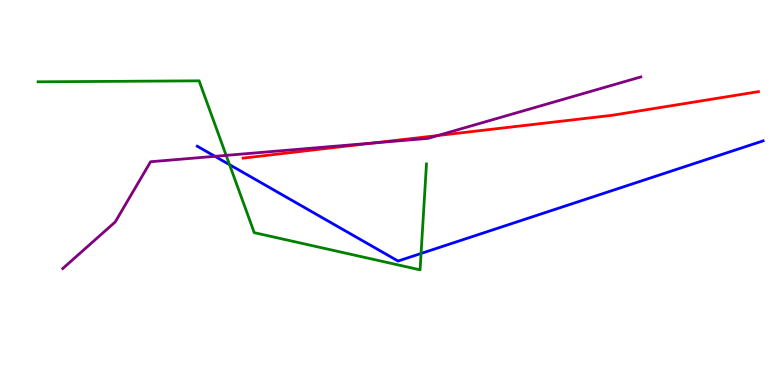[{'lines': ['blue', 'red'], 'intersections': []}, {'lines': ['green', 'red'], 'intersections': []}, {'lines': ['purple', 'red'], 'intersections': [{'x': 4.83, 'y': 6.29}, {'x': 5.65, 'y': 6.48}]}, {'lines': ['blue', 'green'], 'intersections': [{'x': 2.96, 'y': 5.72}, {'x': 5.43, 'y': 3.42}]}, {'lines': ['blue', 'purple'], 'intersections': [{'x': 2.77, 'y': 5.94}]}, {'lines': ['green', 'purple'], 'intersections': [{'x': 2.92, 'y': 5.96}]}]